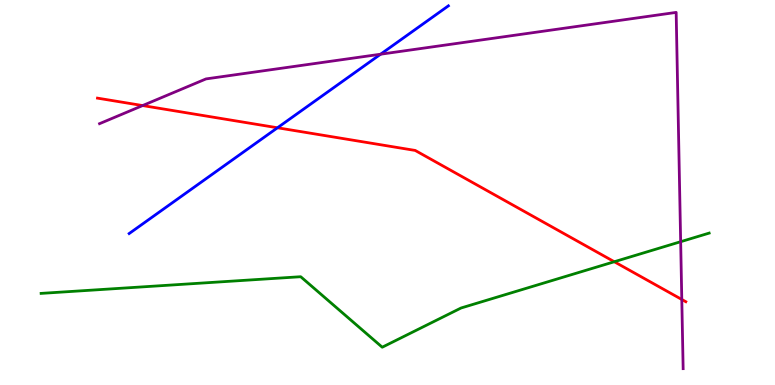[{'lines': ['blue', 'red'], 'intersections': [{'x': 3.58, 'y': 6.68}]}, {'lines': ['green', 'red'], 'intersections': [{'x': 7.93, 'y': 3.2}]}, {'lines': ['purple', 'red'], 'intersections': [{'x': 1.84, 'y': 7.26}, {'x': 8.8, 'y': 2.22}]}, {'lines': ['blue', 'green'], 'intersections': []}, {'lines': ['blue', 'purple'], 'intersections': [{'x': 4.91, 'y': 8.59}]}, {'lines': ['green', 'purple'], 'intersections': [{'x': 8.78, 'y': 3.72}]}]